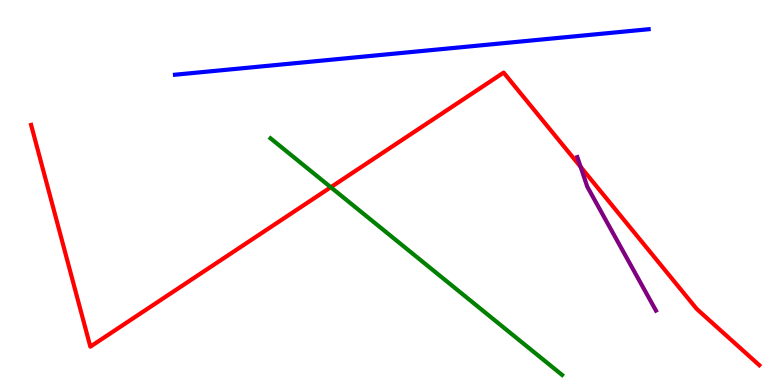[{'lines': ['blue', 'red'], 'intersections': []}, {'lines': ['green', 'red'], 'intersections': [{'x': 4.27, 'y': 5.14}]}, {'lines': ['purple', 'red'], 'intersections': [{'x': 7.49, 'y': 5.67}]}, {'lines': ['blue', 'green'], 'intersections': []}, {'lines': ['blue', 'purple'], 'intersections': []}, {'lines': ['green', 'purple'], 'intersections': []}]